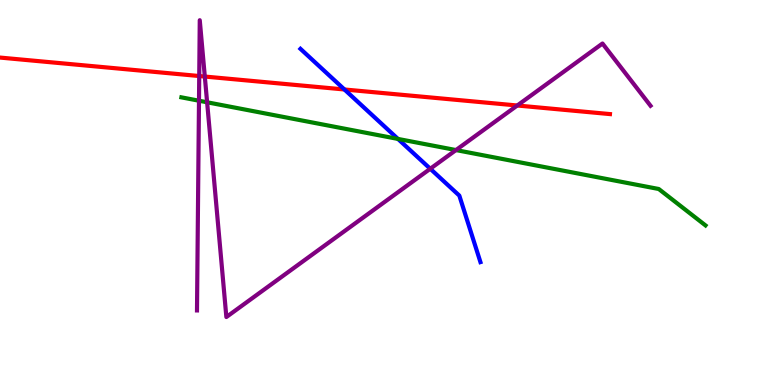[{'lines': ['blue', 'red'], 'intersections': [{'x': 4.44, 'y': 7.68}]}, {'lines': ['green', 'red'], 'intersections': []}, {'lines': ['purple', 'red'], 'intersections': [{'x': 2.57, 'y': 8.03}, {'x': 2.64, 'y': 8.01}, {'x': 6.67, 'y': 7.26}]}, {'lines': ['blue', 'green'], 'intersections': [{'x': 5.14, 'y': 6.39}]}, {'lines': ['blue', 'purple'], 'intersections': [{'x': 5.55, 'y': 5.62}]}, {'lines': ['green', 'purple'], 'intersections': [{'x': 2.57, 'y': 7.38}, {'x': 2.67, 'y': 7.34}, {'x': 5.88, 'y': 6.1}]}]